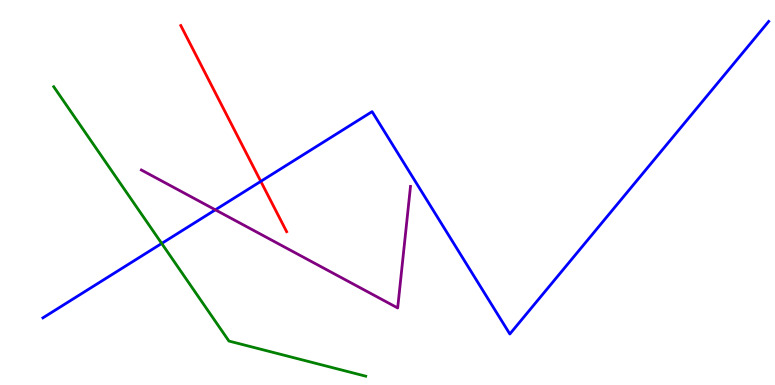[{'lines': ['blue', 'red'], 'intersections': [{'x': 3.37, 'y': 5.29}]}, {'lines': ['green', 'red'], 'intersections': []}, {'lines': ['purple', 'red'], 'intersections': []}, {'lines': ['blue', 'green'], 'intersections': [{'x': 2.09, 'y': 3.68}]}, {'lines': ['blue', 'purple'], 'intersections': [{'x': 2.78, 'y': 4.55}]}, {'lines': ['green', 'purple'], 'intersections': []}]